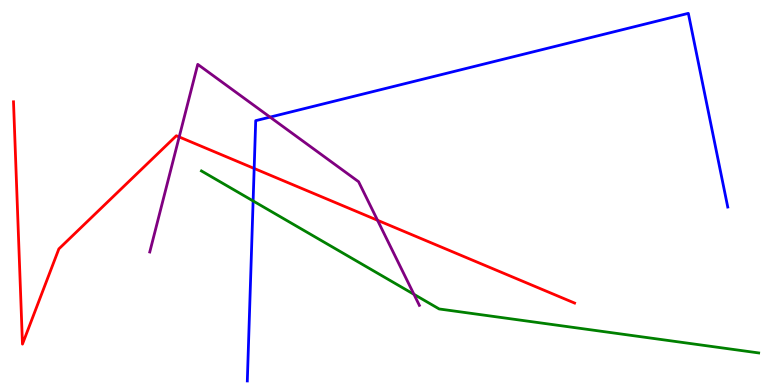[{'lines': ['blue', 'red'], 'intersections': [{'x': 3.28, 'y': 5.62}]}, {'lines': ['green', 'red'], 'intersections': []}, {'lines': ['purple', 'red'], 'intersections': [{'x': 2.31, 'y': 6.44}, {'x': 4.87, 'y': 4.28}]}, {'lines': ['blue', 'green'], 'intersections': [{'x': 3.27, 'y': 4.78}]}, {'lines': ['blue', 'purple'], 'intersections': [{'x': 3.48, 'y': 6.96}]}, {'lines': ['green', 'purple'], 'intersections': [{'x': 5.34, 'y': 2.36}]}]